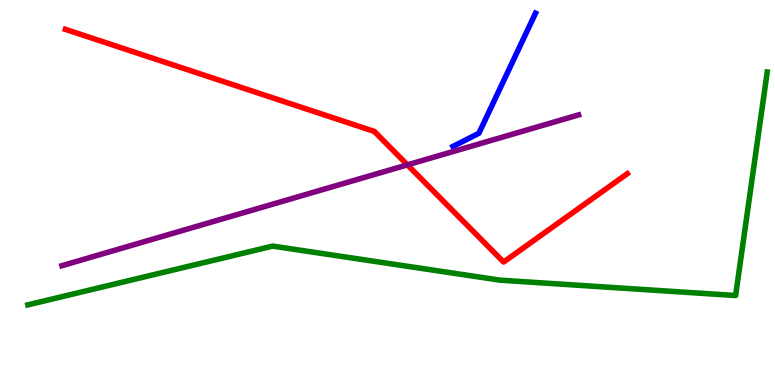[{'lines': ['blue', 'red'], 'intersections': []}, {'lines': ['green', 'red'], 'intersections': []}, {'lines': ['purple', 'red'], 'intersections': [{'x': 5.26, 'y': 5.72}]}, {'lines': ['blue', 'green'], 'intersections': []}, {'lines': ['blue', 'purple'], 'intersections': []}, {'lines': ['green', 'purple'], 'intersections': []}]